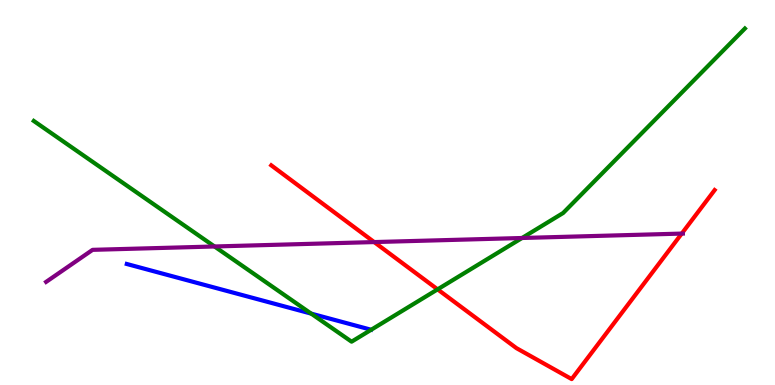[{'lines': ['blue', 'red'], 'intersections': []}, {'lines': ['green', 'red'], 'intersections': [{'x': 5.65, 'y': 2.48}]}, {'lines': ['purple', 'red'], 'intersections': [{'x': 4.83, 'y': 3.71}, {'x': 8.8, 'y': 3.93}]}, {'lines': ['blue', 'green'], 'intersections': [{'x': 4.02, 'y': 1.85}]}, {'lines': ['blue', 'purple'], 'intersections': []}, {'lines': ['green', 'purple'], 'intersections': [{'x': 2.77, 'y': 3.6}, {'x': 6.74, 'y': 3.82}]}]